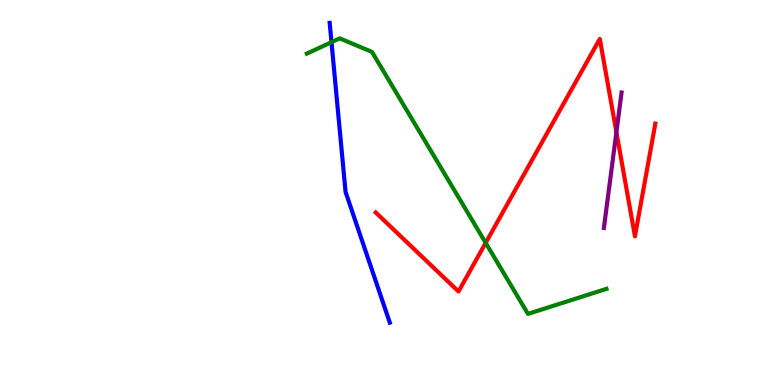[{'lines': ['blue', 'red'], 'intersections': []}, {'lines': ['green', 'red'], 'intersections': [{'x': 6.27, 'y': 3.69}]}, {'lines': ['purple', 'red'], 'intersections': [{'x': 7.95, 'y': 6.57}]}, {'lines': ['blue', 'green'], 'intersections': [{'x': 4.28, 'y': 8.9}]}, {'lines': ['blue', 'purple'], 'intersections': []}, {'lines': ['green', 'purple'], 'intersections': []}]